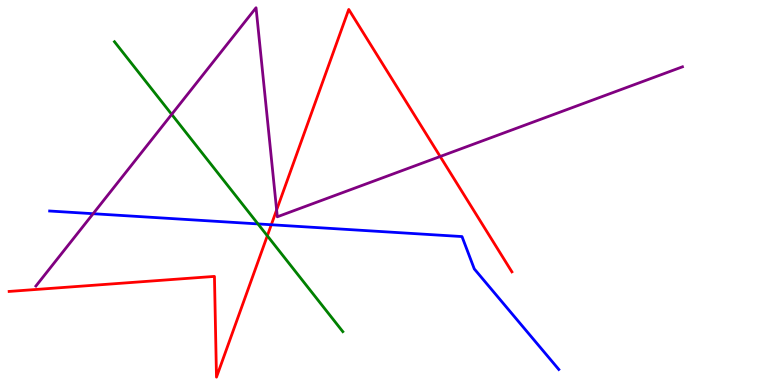[{'lines': ['blue', 'red'], 'intersections': [{'x': 3.5, 'y': 4.16}]}, {'lines': ['green', 'red'], 'intersections': [{'x': 3.45, 'y': 3.88}]}, {'lines': ['purple', 'red'], 'intersections': [{'x': 3.57, 'y': 4.55}, {'x': 5.68, 'y': 5.94}]}, {'lines': ['blue', 'green'], 'intersections': [{'x': 3.33, 'y': 4.18}]}, {'lines': ['blue', 'purple'], 'intersections': [{'x': 1.2, 'y': 4.45}]}, {'lines': ['green', 'purple'], 'intersections': [{'x': 2.22, 'y': 7.03}]}]